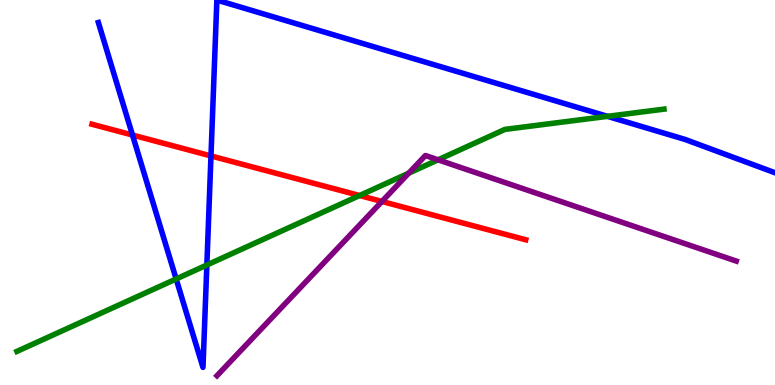[{'lines': ['blue', 'red'], 'intersections': [{'x': 1.71, 'y': 6.49}, {'x': 2.72, 'y': 5.95}]}, {'lines': ['green', 'red'], 'intersections': [{'x': 4.64, 'y': 4.92}]}, {'lines': ['purple', 'red'], 'intersections': [{'x': 4.93, 'y': 4.77}]}, {'lines': ['blue', 'green'], 'intersections': [{'x': 2.27, 'y': 2.75}, {'x': 2.67, 'y': 3.12}, {'x': 7.84, 'y': 6.98}]}, {'lines': ['blue', 'purple'], 'intersections': []}, {'lines': ['green', 'purple'], 'intersections': [{'x': 5.27, 'y': 5.5}, {'x': 5.65, 'y': 5.85}]}]